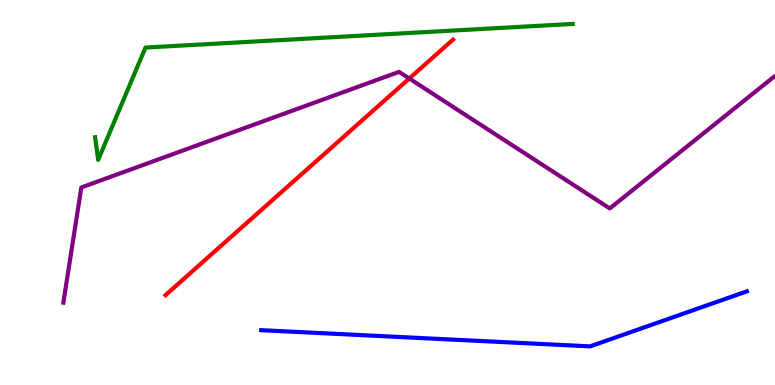[{'lines': ['blue', 'red'], 'intersections': []}, {'lines': ['green', 'red'], 'intersections': []}, {'lines': ['purple', 'red'], 'intersections': [{'x': 5.28, 'y': 7.96}]}, {'lines': ['blue', 'green'], 'intersections': []}, {'lines': ['blue', 'purple'], 'intersections': []}, {'lines': ['green', 'purple'], 'intersections': []}]